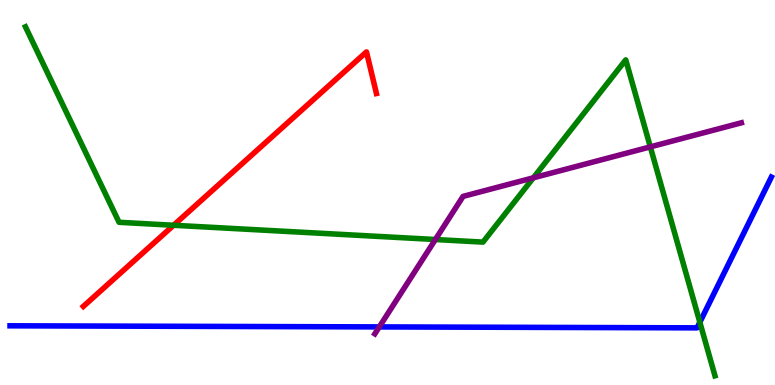[{'lines': ['blue', 'red'], 'intersections': []}, {'lines': ['green', 'red'], 'intersections': [{'x': 2.24, 'y': 4.15}]}, {'lines': ['purple', 'red'], 'intersections': []}, {'lines': ['blue', 'green'], 'intersections': [{'x': 9.03, 'y': 1.63}]}, {'lines': ['blue', 'purple'], 'intersections': [{'x': 4.89, 'y': 1.51}]}, {'lines': ['green', 'purple'], 'intersections': [{'x': 5.62, 'y': 3.78}, {'x': 6.88, 'y': 5.38}, {'x': 8.39, 'y': 6.18}]}]